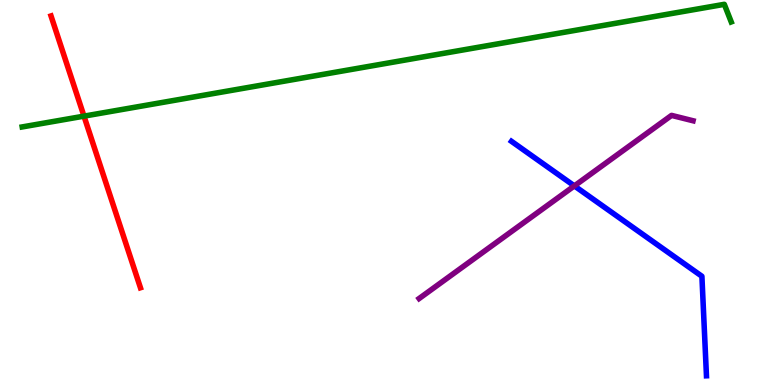[{'lines': ['blue', 'red'], 'intersections': []}, {'lines': ['green', 'red'], 'intersections': [{'x': 1.08, 'y': 6.98}]}, {'lines': ['purple', 'red'], 'intersections': []}, {'lines': ['blue', 'green'], 'intersections': []}, {'lines': ['blue', 'purple'], 'intersections': [{'x': 7.41, 'y': 5.17}]}, {'lines': ['green', 'purple'], 'intersections': []}]